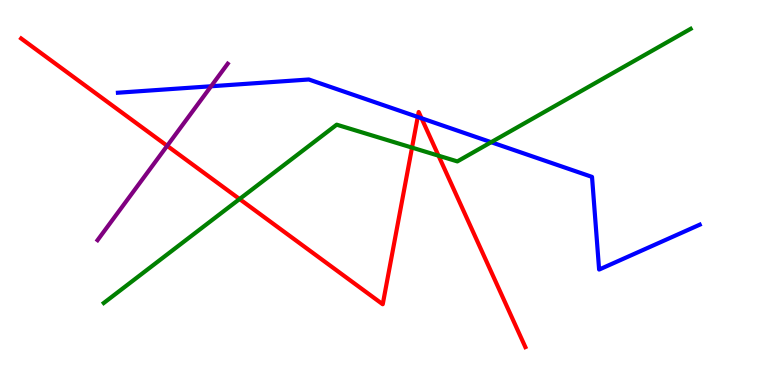[{'lines': ['blue', 'red'], 'intersections': [{'x': 5.39, 'y': 6.96}, {'x': 5.44, 'y': 6.93}]}, {'lines': ['green', 'red'], 'intersections': [{'x': 3.09, 'y': 4.83}, {'x': 5.32, 'y': 6.17}, {'x': 5.66, 'y': 5.96}]}, {'lines': ['purple', 'red'], 'intersections': [{'x': 2.16, 'y': 6.21}]}, {'lines': ['blue', 'green'], 'intersections': [{'x': 6.34, 'y': 6.31}]}, {'lines': ['blue', 'purple'], 'intersections': [{'x': 2.72, 'y': 7.76}]}, {'lines': ['green', 'purple'], 'intersections': []}]